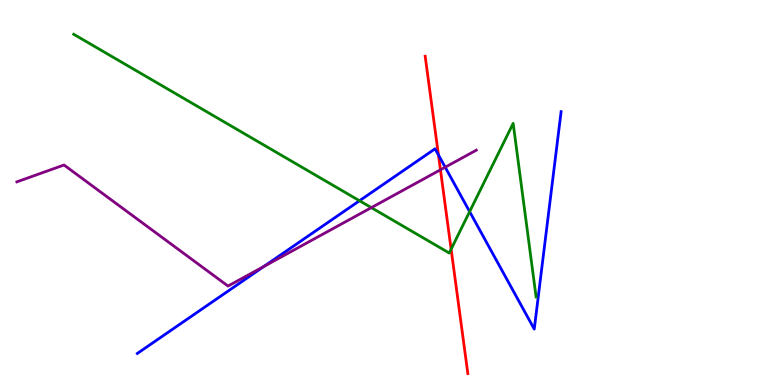[{'lines': ['blue', 'red'], 'intersections': [{'x': 5.66, 'y': 5.98}]}, {'lines': ['green', 'red'], 'intersections': [{'x': 5.82, 'y': 3.53}]}, {'lines': ['purple', 'red'], 'intersections': [{'x': 5.68, 'y': 5.59}]}, {'lines': ['blue', 'green'], 'intersections': [{'x': 4.64, 'y': 4.79}, {'x': 6.06, 'y': 4.5}]}, {'lines': ['blue', 'purple'], 'intersections': [{'x': 3.41, 'y': 3.08}, {'x': 5.74, 'y': 5.66}]}, {'lines': ['green', 'purple'], 'intersections': [{'x': 4.79, 'y': 4.61}]}]